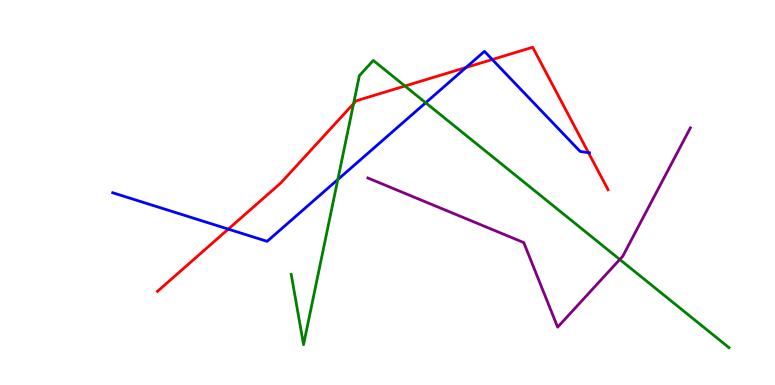[{'lines': ['blue', 'red'], 'intersections': [{'x': 2.95, 'y': 4.05}, {'x': 6.01, 'y': 8.25}, {'x': 6.35, 'y': 8.45}, {'x': 7.59, 'y': 6.03}]}, {'lines': ['green', 'red'], 'intersections': [{'x': 4.56, 'y': 7.31}, {'x': 5.23, 'y': 7.77}]}, {'lines': ['purple', 'red'], 'intersections': []}, {'lines': ['blue', 'green'], 'intersections': [{'x': 4.36, 'y': 5.34}, {'x': 5.49, 'y': 7.33}]}, {'lines': ['blue', 'purple'], 'intersections': []}, {'lines': ['green', 'purple'], 'intersections': [{'x': 8.0, 'y': 3.26}]}]